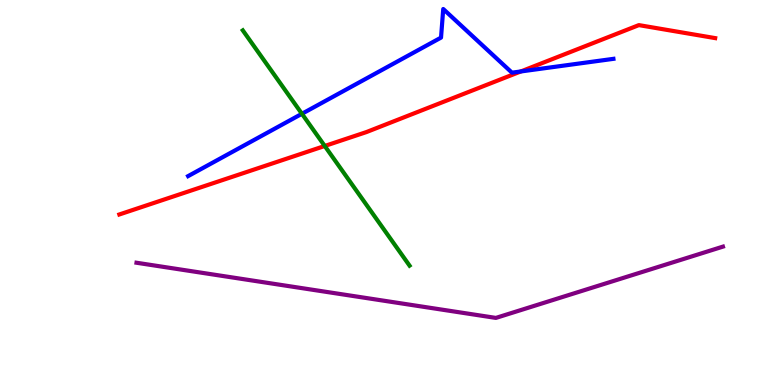[{'lines': ['blue', 'red'], 'intersections': [{'x': 6.72, 'y': 8.14}]}, {'lines': ['green', 'red'], 'intersections': [{'x': 4.19, 'y': 6.21}]}, {'lines': ['purple', 'red'], 'intersections': []}, {'lines': ['blue', 'green'], 'intersections': [{'x': 3.9, 'y': 7.04}]}, {'lines': ['blue', 'purple'], 'intersections': []}, {'lines': ['green', 'purple'], 'intersections': []}]